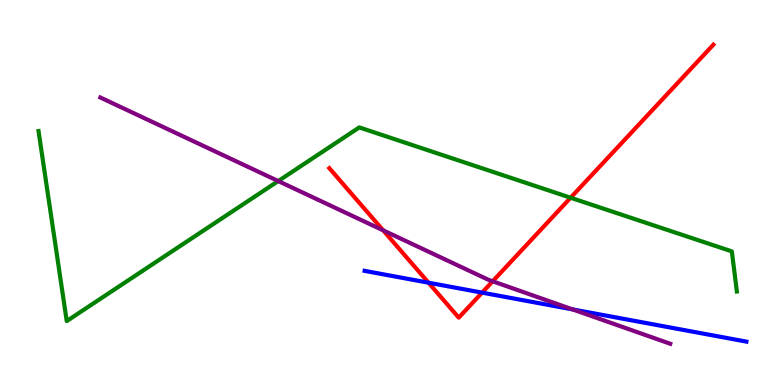[{'lines': ['blue', 'red'], 'intersections': [{'x': 5.53, 'y': 2.66}, {'x': 6.22, 'y': 2.4}]}, {'lines': ['green', 'red'], 'intersections': [{'x': 7.36, 'y': 4.86}]}, {'lines': ['purple', 'red'], 'intersections': [{'x': 4.94, 'y': 4.02}, {'x': 6.36, 'y': 2.69}]}, {'lines': ['blue', 'green'], 'intersections': []}, {'lines': ['blue', 'purple'], 'intersections': [{'x': 7.39, 'y': 1.96}]}, {'lines': ['green', 'purple'], 'intersections': [{'x': 3.59, 'y': 5.3}]}]